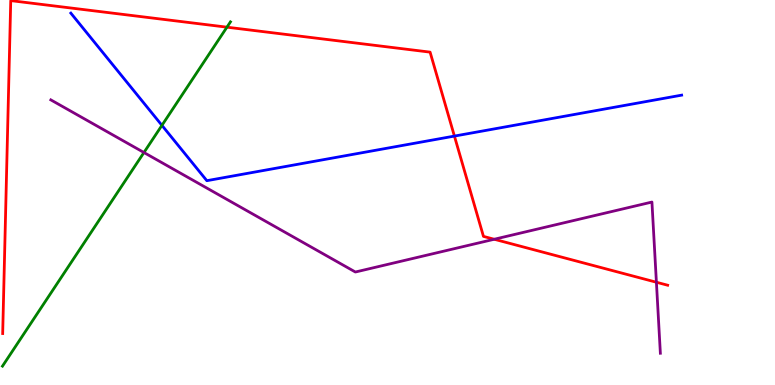[{'lines': ['blue', 'red'], 'intersections': [{'x': 5.86, 'y': 6.47}]}, {'lines': ['green', 'red'], 'intersections': [{'x': 2.93, 'y': 9.29}]}, {'lines': ['purple', 'red'], 'intersections': [{'x': 6.38, 'y': 3.79}, {'x': 8.47, 'y': 2.67}]}, {'lines': ['blue', 'green'], 'intersections': [{'x': 2.09, 'y': 6.74}]}, {'lines': ['blue', 'purple'], 'intersections': []}, {'lines': ['green', 'purple'], 'intersections': [{'x': 1.86, 'y': 6.04}]}]